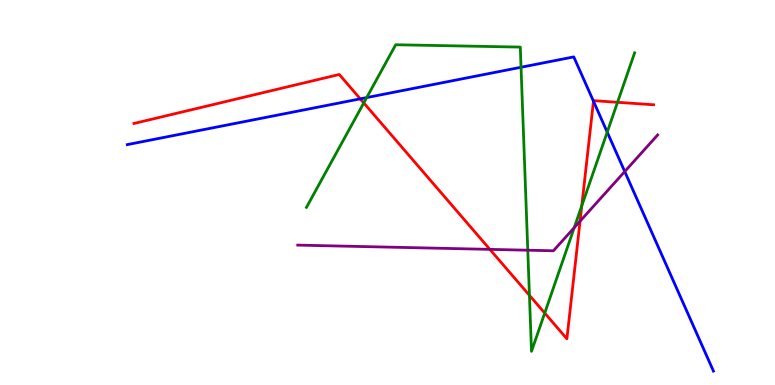[{'lines': ['blue', 'red'], 'intersections': [{'x': 4.65, 'y': 7.43}, {'x': 7.66, 'y': 7.37}]}, {'lines': ['green', 'red'], 'intersections': [{'x': 4.69, 'y': 7.33}, {'x': 6.83, 'y': 2.33}, {'x': 7.03, 'y': 1.87}, {'x': 7.51, 'y': 4.65}, {'x': 7.97, 'y': 7.34}]}, {'lines': ['purple', 'red'], 'intersections': [{'x': 6.32, 'y': 3.52}, {'x': 7.48, 'y': 4.26}]}, {'lines': ['blue', 'green'], 'intersections': [{'x': 4.73, 'y': 7.47}, {'x': 6.72, 'y': 8.25}, {'x': 7.84, 'y': 6.57}]}, {'lines': ['blue', 'purple'], 'intersections': [{'x': 8.06, 'y': 5.54}]}, {'lines': ['green', 'purple'], 'intersections': [{'x': 6.81, 'y': 3.5}, {'x': 7.41, 'y': 4.09}]}]